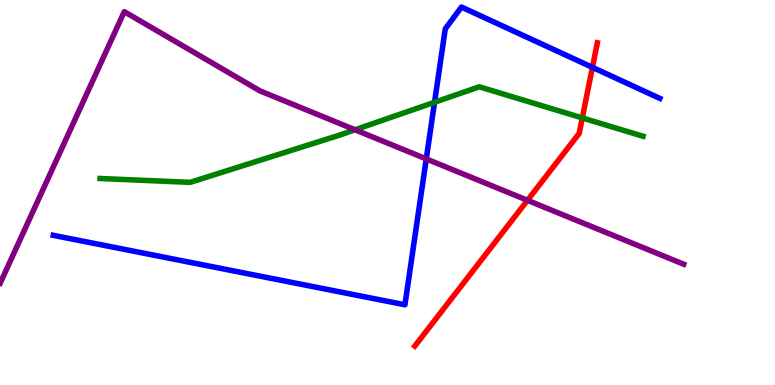[{'lines': ['blue', 'red'], 'intersections': [{'x': 7.64, 'y': 8.25}]}, {'lines': ['green', 'red'], 'intersections': [{'x': 7.51, 'y': 6.94}]}, {'lines': ['purple', 'red'], 'intersections': [{'x': 6.81, 'y': 4.8}]}, {'lines': ['blue', 'green'], 'intersections': [{'x': 5.61, 'y': 7.34}]}, {'lines': ['blue', 'purple'], 'intersections': [{'x': 5.5, 'y': 5.87}]}, {'lines': ['green', 'purple'], 'intersections': [{'x': 4.58, 'y': 6.63}]}]